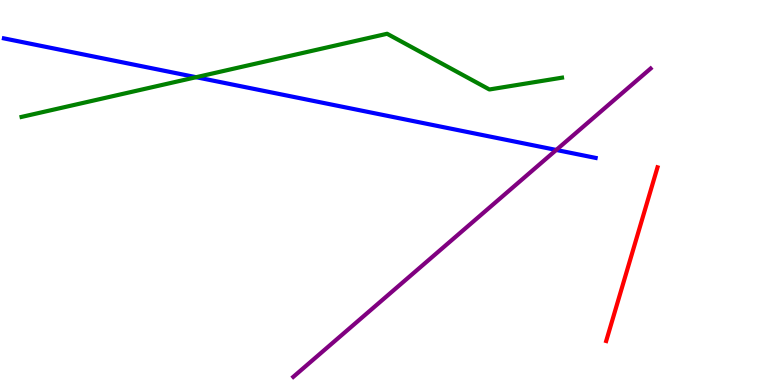[{'lines': ['blue', 'red'], 'intersections': []}, {'lines': ['green', 'red'], 'intersections': []}, {'lines': ['purple', 'red'], 'intersections': []}, {'lines': ['blue', 'green'], 'intersections': [{'x': 2.53, 'y': 7.99}]}, {'lines': ['blue', 'purple'], 'intersections': [{'x': 7.18, 'y': 6.11}]}, {'lines': ['green', 'purple'], 'intersections': []}]